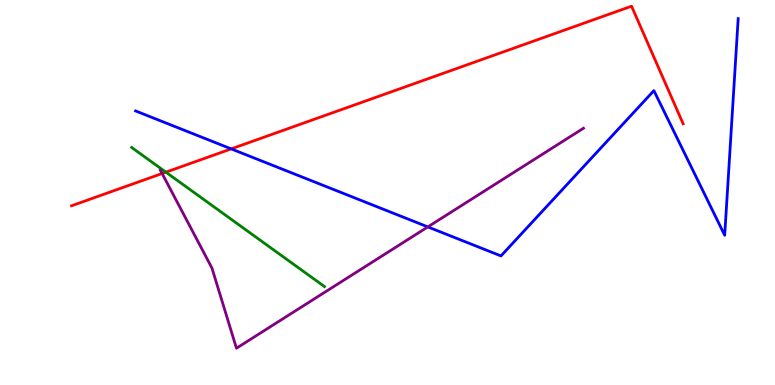[{'lines': ['blue', 'red'], 'intersections': [{'x': 2.98, 'y': 6.13}]}, {'lines': ['green', 'red'], 'intersections': [{'x': 2.14, 'y': 5.53}]}, {'lines': ['purple', 'red'], 'intersections': [{'x': 2.09, 'y': 5.49}]}, {'lines': ['blue', 'green'], 'intersections': []}, {'lines': ['blue', 'purple'], 'intersections': [{'x': 5.52, 'y': 4.11}]}, {'lines': ['green', 'purple'], 'intersections': []}]